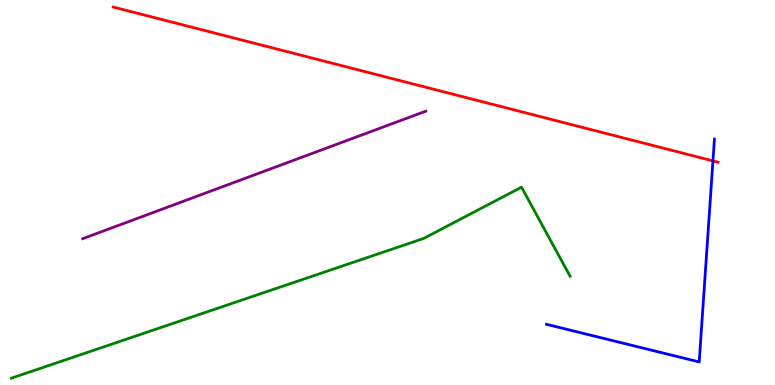[{'lines': ['blue', 'red'], 'intersections': [{'x': 9.2, 'y': 5.82}]}, {'lines': ['green', 'red'], 'intersections': []}, {'lines': ['purple', 'red'], 'intersections': []}, {'lines': ['blue', 'green'], 'intersections': []}, {'lines': ['blue', 'purple'], 'intersections': []}, {'lines': ['green', 'purple'], 'intersections': []}]